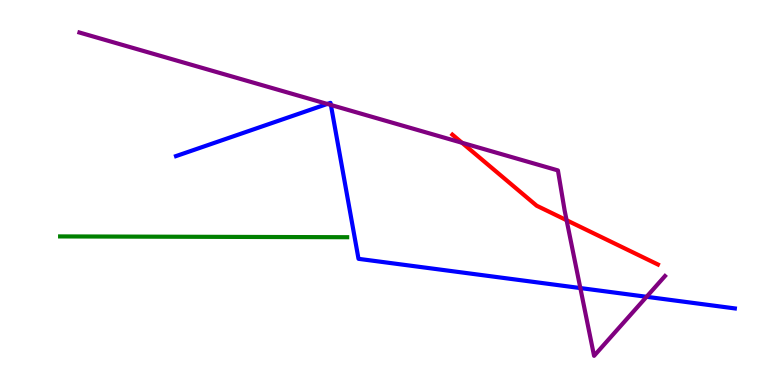[{'lines': ['blue', 'red'], 'intersections': []}, {'lines': ['green', 'red'], 'intersections': []}, {'lines': ['purple', 'red'], 'intersections': [{'x': 5.96, 'y': 6.29}, {'x': 7.31, 'y': 4.28}]}, {'lines': ['blue', 'green'], 'intersections': []}, {'lines': ['blue', 'purple'], 'intersections': [{'x': 4.22, 'y': 7.3}, {'x': 4.27, 'y': 7.27}, {'x': 7.49, 'y': 2.52}, {'x': 8.34, 'y': 2.29}]}, {'lines': ['green', 'purple'], 'intersections': []}]